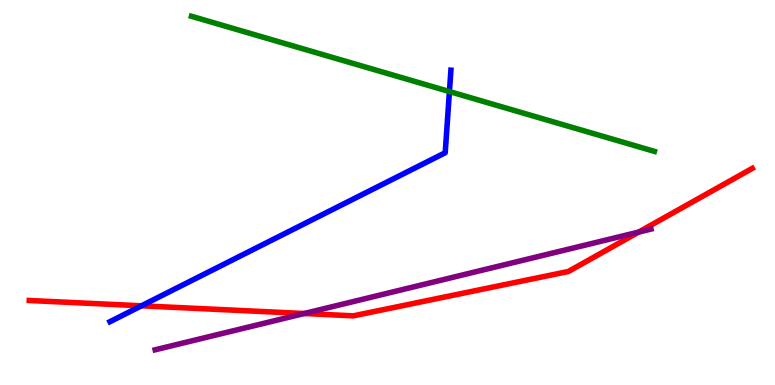[{'lines': ['blue', 'red'], 'intersections': [{'x': 1.83, 'y': 2.06}]}, {'lines': ['green', 'red'], 'intersections': []}, {'lines': ['purple', 'red'], 'intersections': [{'x': 3.93, 'y': 1.86}, {'x': 8.24, 'y': 3.97}]}, {'lines': ['blue', 'green'], 'intersections': [{'x': 5.8, 'y': 7.62}]}, {'lines': ['blue', 'purple'], 'intersections': []}, {'lines': ['green', 'purple'], 'intersections': []}]